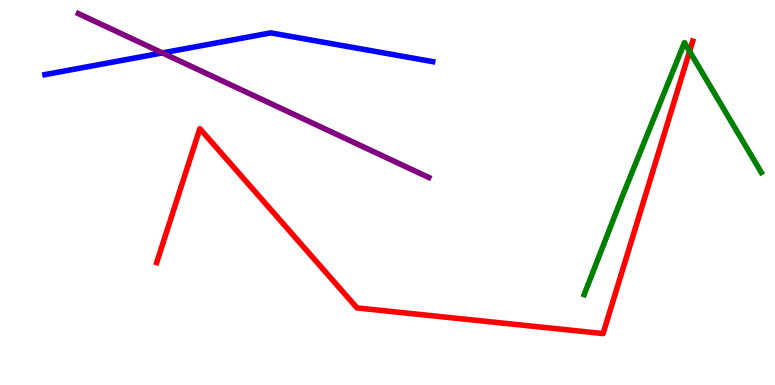[{'lines': ['blue', 'red'], 'intersections': []}, {'lines': ['green', 'red'], 'intersections': [{'x': 8.9, 'y': 8.67}]}, {'lines': ['purple', 'red'], 'intersections': []}, {'lines': ['blue', 'green'], 'intersections': []}, {'lines': ['blue', 'purple'], 'intersections': [{'x': 2.1, 'y': 8.63}]}, {'lines': ['green', 'purple'], 'intersections': []}]